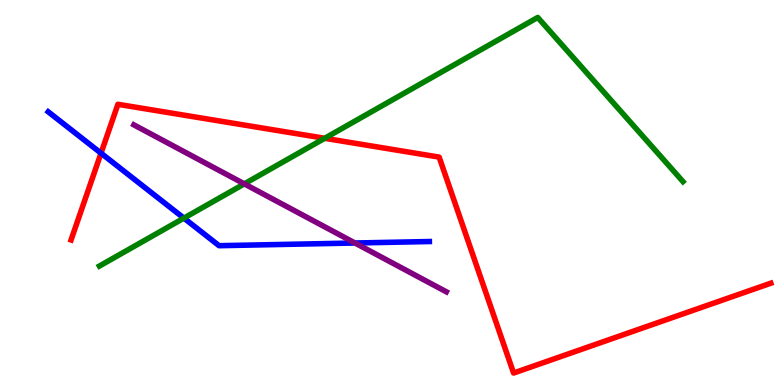[{'lines': ['blue', 'red'], 'intersections': [{'x': 1.3, 'y': 6.02}]}, {'lines': ['green', 'red'], 'intersections': [{'x': 4.19, 'y': 6.41}]}, {'lines': ['purple', 'red'], 'intersections': []}, {'lines': ['blue', 'green'], 'intersections': [{'x': 2.37, 'y': 4.33}]}, {'lines': ['blue', 'purple'], 'intersections': [{'x': 4.58, 'y': 3.69}]}, {'lines': ['green', 'purple'], 'intersections': [{'x': 3.15, 'y': 5.22}]}]